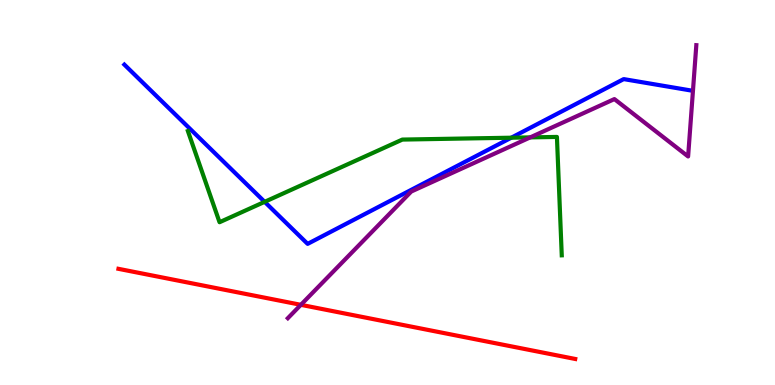[{'lines': ['blue', 'red'], 'intersections': []}, {'lines': ['green', 'red'], 'intersections': []}, {'lines': ['purple', 'red'], 'intersections': [{'x': 3.88, 'y': 2.08}]}, {'lines': ['blue', 'green'], 'intersections': [{'x': 3.41, 'y': 4.76}, {'x': 6.6, 'y': 6.42}]}, {'lines': ['blue', 'purple'], 'intersections': []}, {'lines': ['green', 'purple'], 'intersections': [{'x': 6.84, 'y': 6.43}]}]